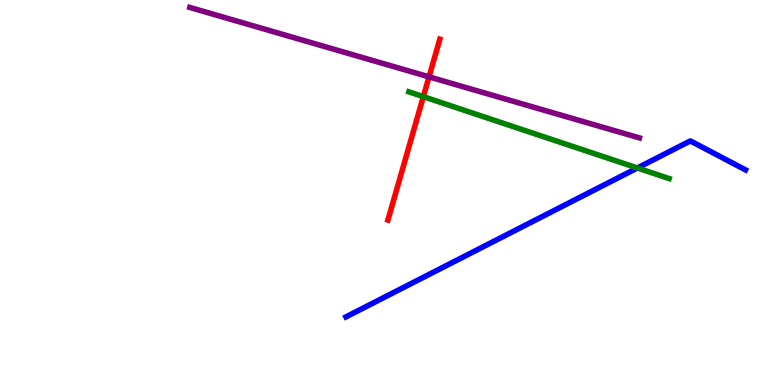[{'lines': ['blue', 'red'], 'intersections': []}, {'lines': ['green', 'red'], 'intersections': [{'x': 5.46, 'y': 7.49}]}, {'lines': ['purple', 'red'], 'intersections': [{'x': 5.54, 'y': 8.0}]}, {'lines': ['blue', 'green'], 'intersections': [{'x': 8.22, 'y': 5.64}]}, {'lines': ['blue', 'purple'], 'intersections': []}, {'lines': ['green', 'purple'], 'intersections': []}]